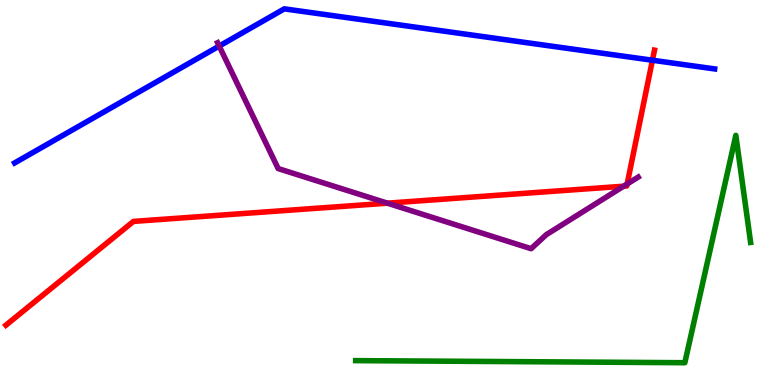[{'lines': ['blue', 'red'], 'intersections': [{'x': 8.42, 'y': 8.44}]}, {'lines': ['green', 'red'], 'intersections': []}, {'lines': ['purple', 'red'], 'intersections': [{'x': 5.0, 'y': 4.72}, {'x': 8.05, 'y': 5.16}, {'x': 8.09, 'y': 5.22}]}, {'lines': ['blue', 'green'], 'intersections': []}, {'lines': ['blue', 'purple'], 'intersections': [{'x': 2.83, 'y': 8.8}]}, {'lines': ['green', 'purple'], 'intersections': []}]